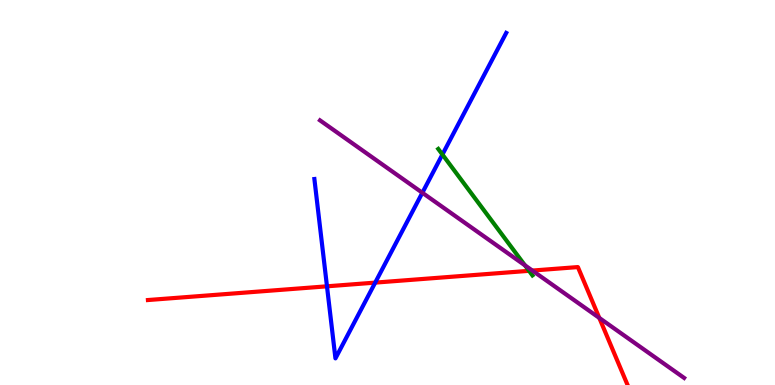[{'lines': ['blue', 'red'], 'intersections': [{'x': 4.22, 'y': 2.56}, {'x': 4.84, 'y': 2.66}]}, {'lines': ['green', 'red'], 'intersections': [{'x': 6.83, 'y': 2.97}]}, {'lines': ['purple', 'red'], 'intersections': [{'x': 6.87, 'y': 2.97}, {'x': 7.73, 'y': 1.74}]}, {'lines': ['blue', 'green'], 'intersections': [{'x': 5.71, 'y': 5.99}]}, {'lines': ['blue', 'purple'], 'intersections': [{'x': 5.45, 'y': 4.99}]}, {'lines': ['green', 'purple'], 'intersections': [{'x': 6.77, 'y': 3.11}]}]